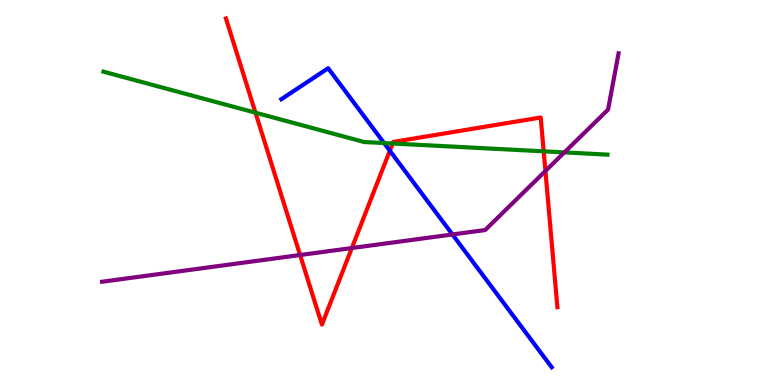[{'lines': ['blue', 'red'], 'intersections': [{'x': 5.03, 'y': 6.08}]}, {'lines': ['green', 'red'], 'intersections': [{'x': 3.3, 'y': 7.07}, {'x': 5.07, 'y': 6.27}, {'x': 7.02, 'y': 6.07}]}, {'lines': ['purple', 'red'], 'intersections': [{'x': 3.87, 'y': 3.38}, {'x': 4.54, 'y': 3.56}, {'x': 7.04, 'y': 5.56}]}, {'lines': ['blue', 'green'], 'intersections': [{'x': 4.96, 'y': 6.28}]}, {'lines': ['blue', 'purple'], 'intersections': [{'x': 5.84, 'y': 3.91}]}, {'lines': ['green', 'purple'], 'intersections': [{'x': 7.28, 'y': 6.04}]}]